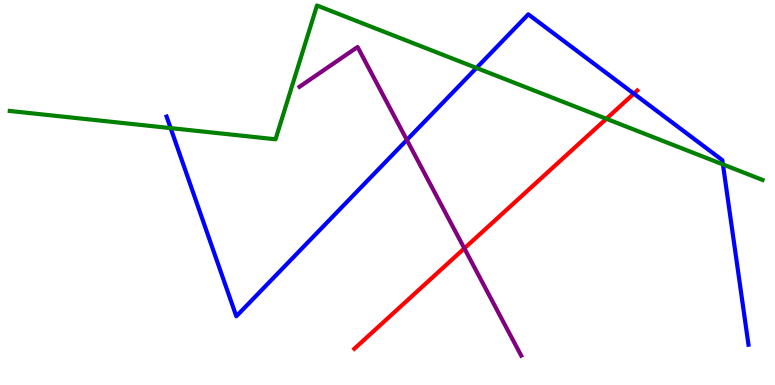[{'lines': ['blue', 'red'], 'intersections': [{'x': 8.18, 'y': 7.57}]}, {'lines': ['green', 'red'], 'intersections': [{'x': 7.82, 'y': 6.91}]}, {'lines': ['purple', 'red'], 'intersections': [{'x': 5.99, 'y': 3.55}]}, {'lines': ['blue', 'green'], 'intersections': [{'x': 2.2, 'y': 6.67}, {'x': 6.15, 'y': 8.24}, {'x': 9.33, 'y': 5.73}]}, {'lines': ['blue', 'purple'], 'intersections': [{'x': 5.25, 'y': 6.37}]}, {'lines': ['green', 'purple'], 'intersections': []}]